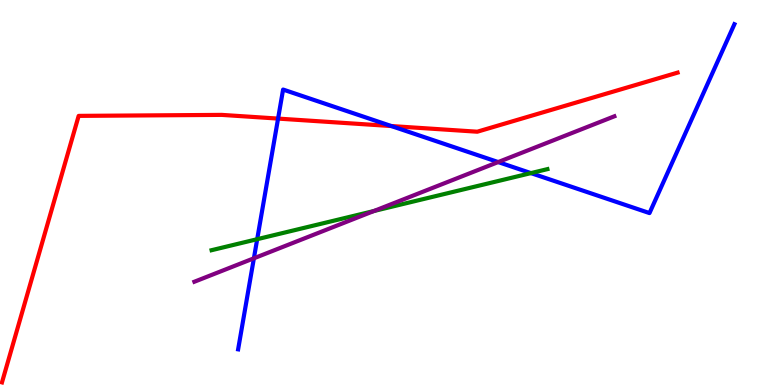[{'lines': ['blue', 'red'], 'intersections': [{'x': 3.59, 'y': 6.92}, {'x': 5.05, 'y': 6.73}]}, {'lines': ['green', 'red'], 'intersections': []}, {'lines': ['purple', 'red'], 'intersections': []}, {'lines': ['blue', 'green'], 'intersections': [{'x': 3.32, 'y': 3.79}, {'x': 6.85, 'y': 5.5}]}, {'lines': ['blue', 'purple'], 'intersections': [{'x': 3.28, 'y': 3.29}, {'x': 6.43, 'y': 5.79}]}, {'lines': ['green', 'purple'], 'intersections': [{'x': 4.82, 'y': 4.52}]}]